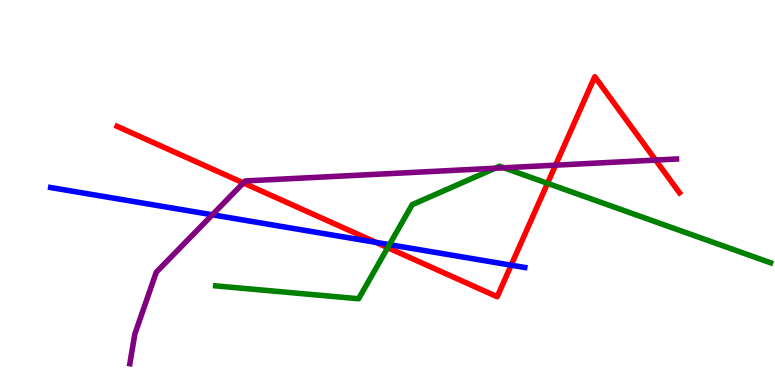[{'lines': ['blue', 'red'], 'intersections': [{'x': 4.85, 'y': 3.7}, {'x': 6.6, 'y': 3.11}]}, {'lines': ['green', 'red'], 'intersections': [{'x': 5.0, 'y': 3.57}, {'x': 7.06, 'y': 5.24}]}, {'lines': ['purple', 'red'], 'intersections': [{'x': 3.14, 'y': 5.25}, {'x': 7.17, 'y': 5.71}, {'x': 8.46, 'y': 5.84}]}, {'lines': ['blue', 'green'], 'intersections': [{'x': 5.02, 'y': 3.65}]}, {'lines': ['blue', 'purple'], 'intersections': [{'x': 2.74, 'y': 4.42}]}, {'lines': ['green', 'purple'], 'intersections': [{'x': 6.39, 'y': 5.63}, {'x': 6.5, 'y': 5.64}]}]